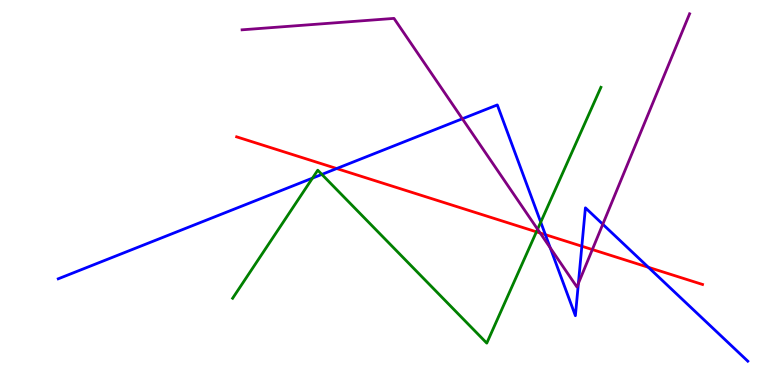[{'lines': ['blue', 'red'], 'intersections': [{'x': 4.34, 'y': 5.62}, {'x': 7.04, 'y': 3.9}, {'x': 7.51, 'y': 3.6}, {'x': 8.37, 'y': 3.06}]}, {'lines': ['green', 'red'], 'intersections': [{'x': 6.92, 'y': 3.98}]}, {'lines': ['purple', 'red'], 'intersections': [{'x': 6.97, 'y': 3.95}, {'x': 7.64, 'y': 3.52}]}, {'lines': ['blue', 'green'], 'intersections': [{'x': 4.03, 'y': 5.37}, {'x': 4.15, 'y': 5.47}, {'x': 6.98, 'y': 4.23}]}, {'lines': ['blue', 'purple'], 'intersections': [{'x': 5.97, 'y': 6.92}, {'x': 7.1, 'y': 3.56}, {'x': 7.46, 'y': 2.64}, {'x': 7.78, 'y': 4.18}]}, {'lines': ['green', 'purple'], 'intersections': [{'x': 6.94, 'y': 4.05}]}]